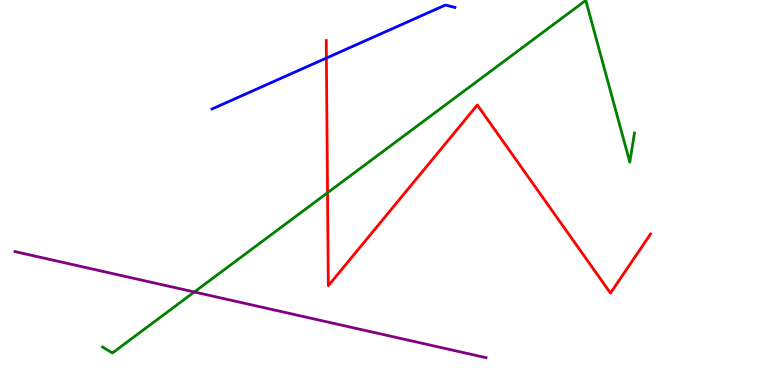[{'lines': ['blue', 'red'], 'intersections': [{'x': 4.21, 'y': 8.49}]}, {'lines': ['green', 'red'], 'intersections': [{'x': 4.23, 'y': 4.99}]}, {'lines': ['purple', 'red'], 'intersections': []}, {'lines': ['blue', 'green'], 'intersections': []}, {'lines': ['blue', 'purple'], 'intersections': []}, {'lines': ['green', 'purple'], 'intersections': [{'x': 2.51, 'y': 2.42}]}]